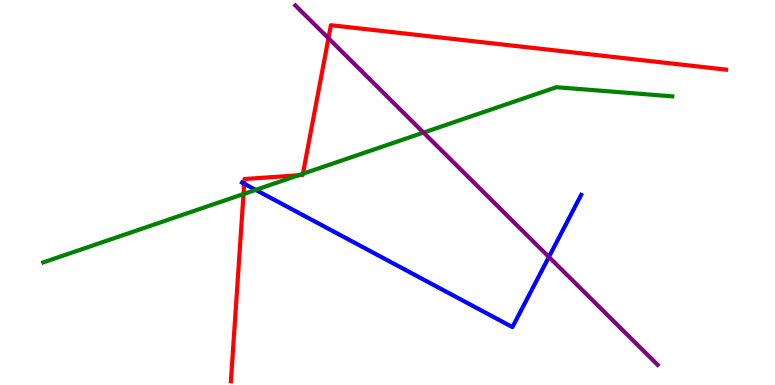[{'lines': ['blue', 'red'], 'intersections': [{'x': 3.15, 'y': 5.23}]}, {'lines': ['green', 'red'], 'intersections': [{'x': 3.14, 'y': 4.96}, {'x': 3.85, 'y': 5.45}, {'x': 3.91, 'y': 5.49}]}, {'lines': ['purple', 'red'], 'intersections': [{'x': 4.24, 'y': 9.01}]}, {'lines': ['blue', 'green'], 'intersections': [{'x': 3.3, 'y': 5.07}]}, {'lines': ['blue', 'purple'], 'intersections': [{'x': 7.08, 'y': 3.33}]}, {'lines': ['green', 'purple'], 'intersections': [{'x': 5.46, 'y': 6.56}]}]